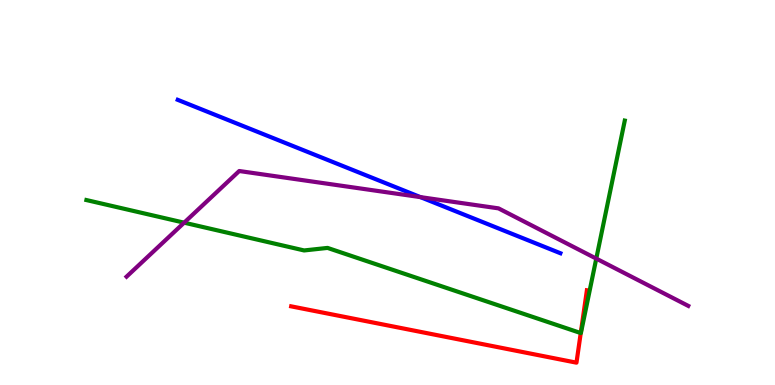[{'lines': ['blue', 'red'], 'intersections': []}, {'lines': ['green', 'red'], 'intersections': [{'x': 7.49, 'y': 1.35}]}, {'lines': ['purple', 'red'], 'intersections': []}, {'lines': ['blue', 'green'], 'intersections': []}, {'lines': ['blue', 'purple'], 'intersections': [{'x': 5.42, 'y': 4.88}]}, {'lines': ['green', 'purple'], 'intersections': [{'x': 2.38, 'y': 4.22}, {'x': 7.69, 'y': 3.28}]}]